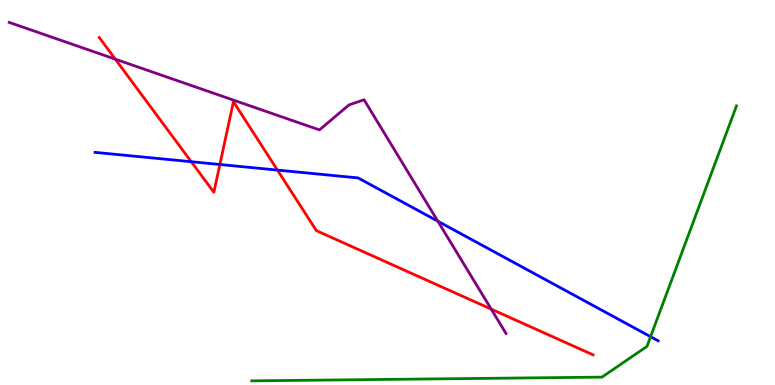[{'lines': ['blue', 'red'], 'intersections': [{'x': 2.47, 'y': 5.8}, {'x': 2.84, 'y': 5.73}, {'x': 3.58, 'y': 5.58}]}, {'lines': ['green', 'red'], 'intersections': []}, {'lines': ['purple', 'red'], 'intersections': [{'x': 1.49, 'y': 8.46}, {'x': 6.34, 'y': 1.97}]}, {'lines': ['blue', 'green'], 'intersections': [{'x': 8.39, 'y': 1.25}]}, {'lines': ['blue', 'purple'], 'intersections': [{'x': 5.65, 'y': 4.25}]}, {'lines': ['green', 'purple'], 'intersections': []}]